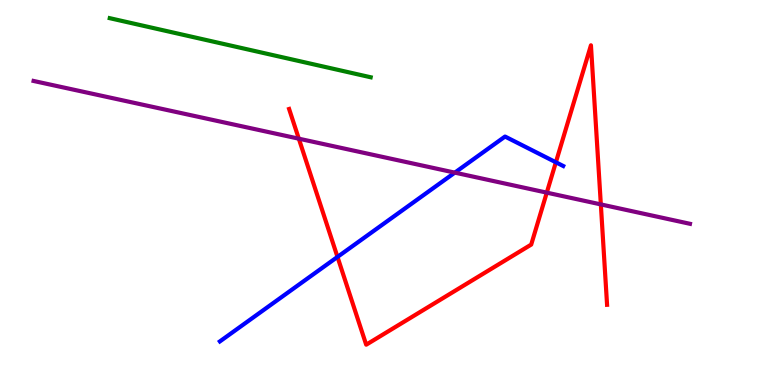[{'lines': ['blue', 'red'], 'intersections': [{'x': 4.35, 'y': 3.33}, {'x': 7.17, 'y': 5.78}]}, {'lines': ['green', 'red'], 'intersections': []}, {'lines': ['purple', 'red'], 'intersections': [{'x': 3.86, 'y': 6.4}, {'x': 7.06, 'y': 5.0}, {'x': 7.75, 'y': 4.69}]}, {'lines': ['blue', 'green'], 'intersections': []}, {'lines': ['blue', 'purple'], 'intersections': [{'x': 5.87, 'y': 5.52}]}, {'lines': ['green', 'purple'], 'intersections': []}]